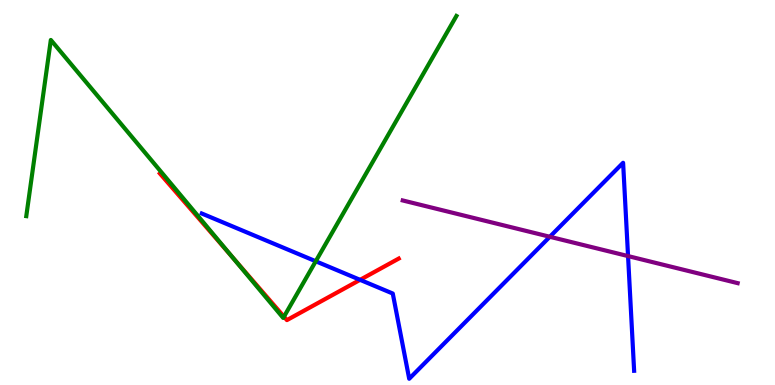[{'lines': ['blue', 'red'], 'intersections': [{'x': 4.65, 'y': 2.73}]}, {'lines': ['green', 'red'], 'intersections': [{'x': 3.01, 'y': 3.3}, {'x': 3.66, 'y': 1.77}]}, {'lines': ['purple', 'red'], 'intersections': []}, {'lines': ['blue', 'green'], 'intersections': [{'x': 4.07, 'y': 3.21}]}, {'lines': ['blue', 'purple'], 'intersections': [{'x': 7.09, 'y': 3.85}, {'x': 8.1, 'y': 3.35}]}, {'lines': ['green', 'purple'], 'intersections': []}]